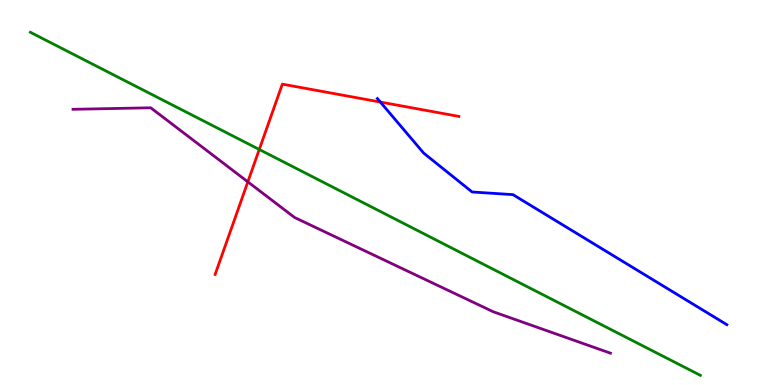[{'lines': ['blue', 'red'], 'intersections': [{'x': 4.91, 'y': 7.35}]}, {'lines': ['green', 'red'], 'intersections': [{'x': 3.35, 'y': 6.12}]}, {'lines': ['purple', 'red'], 'intersections': [{'x': 3.2, 'y': 5.28}]}, {'lines': ['blue', 'green'], 'intersections': []}, {'lines': ['blue', 'purple'], 'intersections': []}, {'lines': ['green', 'purple'], 'intersections': []}]